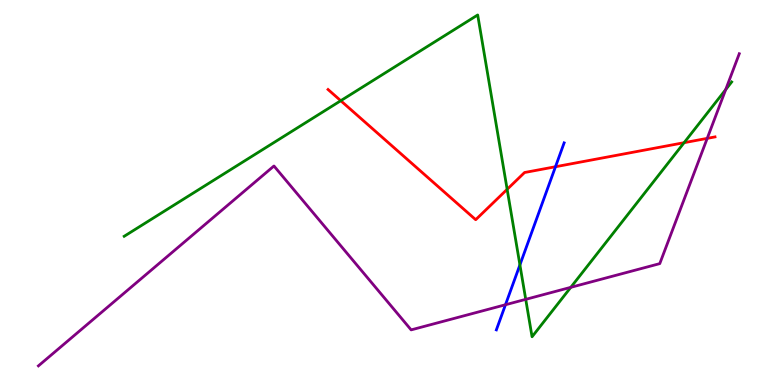[{'lines': ['blue', 'red'], 'intersections': [{'x': 7.17, 'y': 5.67}]}, {'lines': ['green', 'red'], 'intersections': [{'x': 4.4, 'y': 7.38}, {'x': 6.54, 'y': 5.08}, {'x': 8.83, 'y': 6.29}]}, {'lines': ['purple', 'red'], 'intersections': [{'x': 9.13, 'y': 6.41}]}, {'lines': ['blue', 'green'], 'intersections': [{'x': 6.71, 'y': 3.12}]}, {'lines': ['blue', 'purple'], 'intersections': [{'x': 6.52, 'y': 2.08}]}, {'lines': ['green', 'purple'], 'intersections': [{'x': 6.78, 'y': 2.22}, {'x': 7.36, 'y': 2.54}, {'x': 9.36, 'y': 7.67}]}]